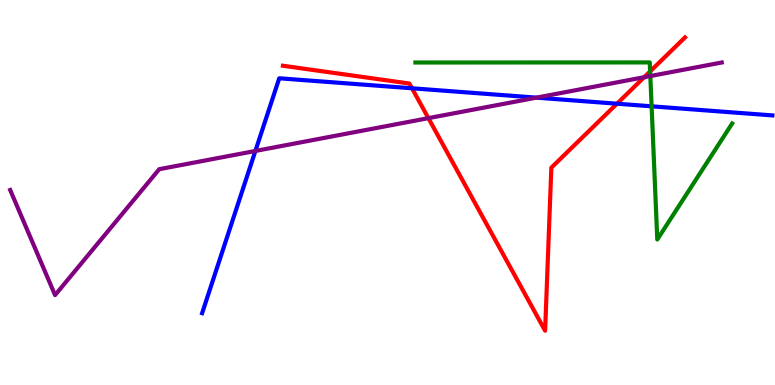[{'lines': ['blue', 'red'], 'intersections': [{'x': 5.32, 'y': 7.71}, {'x': 7.96, 'y': 7.31}]}, {'lines': ['green', 'red'], 'intersections': [{'x': 8.39, 'y': 8.15}]}, {'lines': ['purple', 'red'], 'intersections': [{'x': 5.53, 'y': 6.93}, {'x': 8.31, 'y': 7.99}]}, {'lines': ['blue', 'green'], 'intersections': [{'x': 8.41, 'y': 7.24}]}, {'lines': ['blue', 'purple'], 'intersections': [{'x': 3.3, 'y': 6.08}, {'x': 6.92, 'y': 7.46}]}, {'lines': ['green', 'purple'], 'intersections': [{'x': 8.39, 'y': 8.02}]}]